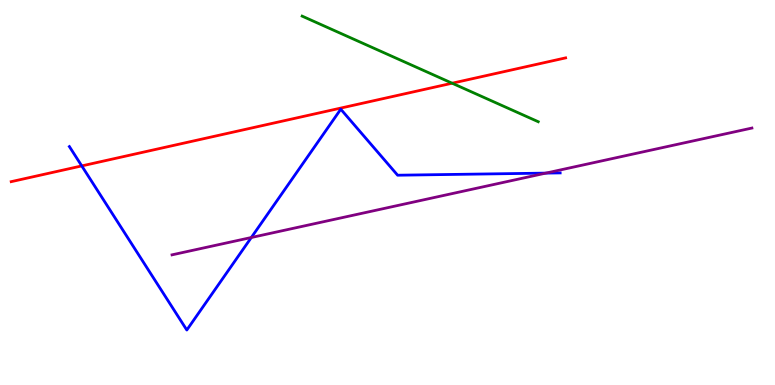[{'lines': ['blue', 'red'], 'intersections': [{'x': 1.06, 'y': 5.69}]}, {'lines': ['green', 'red'], 'intersections': [{'x': 5.83, 'y': 7.84}]}, {'lines': ['purple', 'red'], 'intersections': []}, {'lines': ['blue', 'green'], 'intersections': []}, {'lines': ['blue', 'purple'], 'intersections': [{'x': 3.24, 'y': 3.83}, {'x': 7.04, 'y': 5.5}]}, {'lines': ['green', 'purple'], 'intersections': []}]